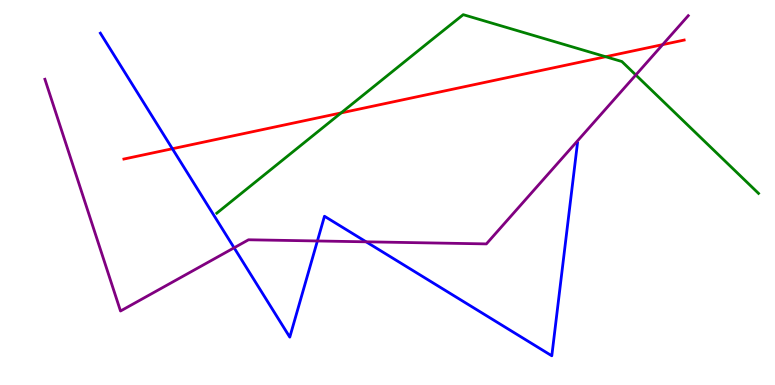[{'lines': ['blue', 'red'], 'intersections': [{'x': 2.22, 'y': 6.14}]}, {'lines': ['green', 'red'], 'intersections': [{'x': 4.4, 'y': 7.07}, {'x': 7.82, 'y': 8.53}]}, {'lines': ['purple', 'red'], 'intersections': [{'x': 8.55, 'y': 8.84}]}, {'lines': ['blue', 'green'], 'intersections': []}, {'lines': ['blue', 'purple'], 'intersections': [{'x': 3.02, 'y': 3.56}, {'x': 4.1, 'y': 3.74}, {'x': 4.72, 'y': 3.72}]}, {'lines': ['green', 'purple'], 'intersections': [{'x': 8.2, 'y': 8.05}]}]